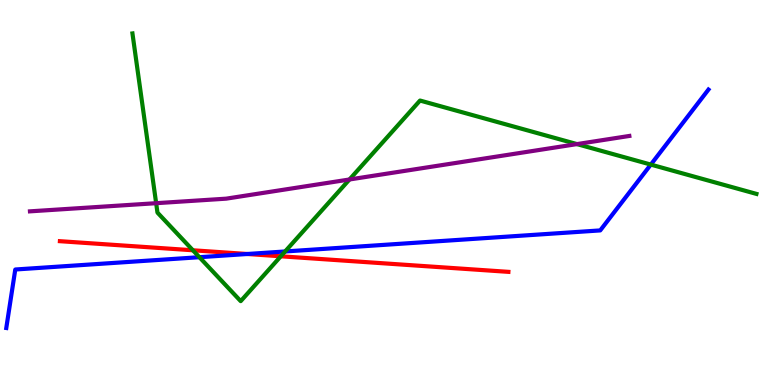[{'lines': ['blue', 'red'], 'intersections': [{'x': 3.19, 'y': 3.4}]}, {'lines': ['green', 'red'], 'intersections': [{'x': 2.49, 'y': 3.5}, {'x': 3.62, 'y': 3.34}]}, {'lines': ['purple', 'red'], 'intersections': []}, {'lines': ['blue', 'green'], 'intersections': [{'x': 2.57, 'y': 3.32}, {'x': 3.68, 'y': 3.47}, {'x': 8.4, 'y': 5.72}]}, {'lines': ['blue', 'purple'], 'intersections': []}, {'lines': ['green', 'purple'], 'intersections': [{'x': 2.01, 'y': 4.72}, {'x': 4.51, 'y': 5.34}, {'x': 7.44, 'y': 6.26}]}]